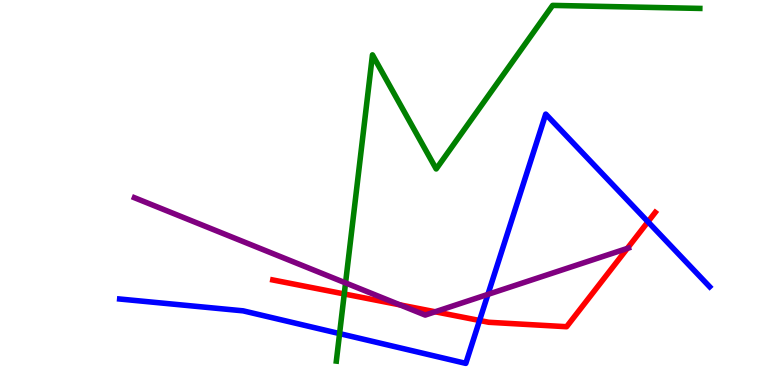[{'lines': ['blue', 'red'], 'intersections': [{'x': 6.19, 'y': 1.68}, {'x': 8.36, 'y': 4.24}]}, {'lines': ['green', 'red'], 'intersections': [{'x': 4.44, 'y': 2.36}]}, {'lines': ['purple', 'red'], 'intersections': [{'x': 5.16, 'y': 2.08}, {'x': 5.62, 'y': 1.9}, {'x': 8.09, 'y': 3.55}]}, {'lines': ['blue', 'green'], 'intersections': [{'x': 4.38, 'y': 1.34}]}, {'lines': ['blue', 'purple'], 'intersections': [{'x': 6.3, 'y': 2.35}]}, {'lines': ['green', 'purple'], 'intersections': [{'x': 4.46, 'y': 2.65}]}]